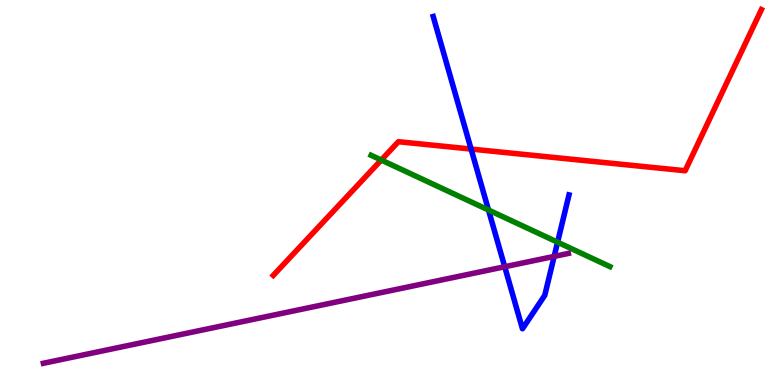[{'lines': ['blue', 'red'], 'intersections': [{'x': 6.08, 'y': 6.13}]}, {'lines': ['green', 'red'], 'intersections': [{'x': 4.92, 'y': 5.84}]}, {'lines': ['purple', 'red'], 'intersections': []}, {'lines': ['blue', 'green'], 'intersections': [{'x': 6.3, 'y': 4.55}, {'x': 7.19, 'y': 3.71}]}, {'lines': ['blue', 'purple'], 'intersections': [{'x': 6.51, 'y': 3.07}, {'x': 7.15, 'y': 3.34}]}, {'lines': ['green', 'purple'], 'intersections': []}]